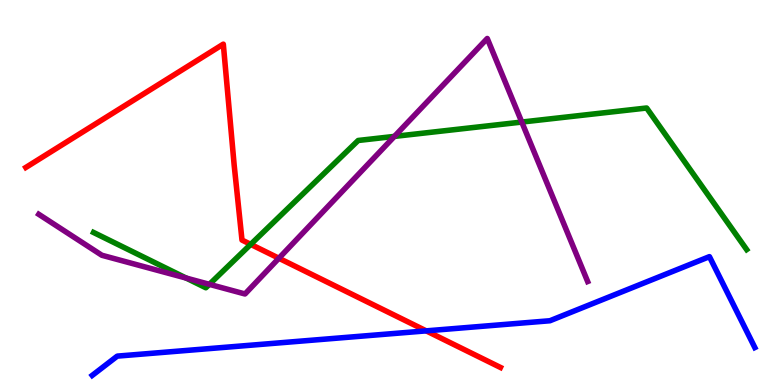[{'lines': ['blue', 'red'], 'intersections': [{'x': 5.5, 'y': 1.41}]}, {'lines': ['green', 'red'], 'intersections': [{'x': 3.24, 'y': 3.65}]}, {'lines': ['purple', 'red'], 'intersections': [{'x': 3.6, 'y': 3.29}]}, {'lines': ['blue', 'green'], 'intersections': []}, {'lines': ['blue', 'purple'], 'intersections': []}, {'lines': ['green', 'purple'], 'intersections': [{'x': 2.4, 'y': 2.78}, {'x': 2.7, 'y': 2.61}, {'x': 5.09, 'y': 6.46}, {'x': 6.73, 'y': 6.83}]}]